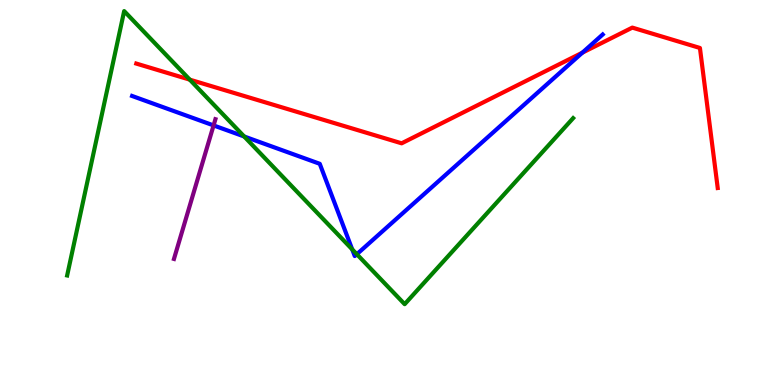[{'lines': ['blue', 'red'], 'intersections': [{'x': 7.51, 'y': 8.63}]}, {'lines': ['green', 'red'], 'intersections': [{'x': 2.45, 'y': 7.93}]}, {'lines': ['purple', 'red'], 'intersections': []}, {'lines': ['blue', 'green'], 'intersections': [{'x': 3.15, 'y': 6.46}, {'x': 4.54, 'y': 3.52}, {'x': 4.6, 'y': 3.4}]}, {'lines': ['blue', 'purple'], 'intersections': [{'x': 2.76, 'y': 6.74}]}, {'lines': ['green', 'purple'], 'intersections': []}]